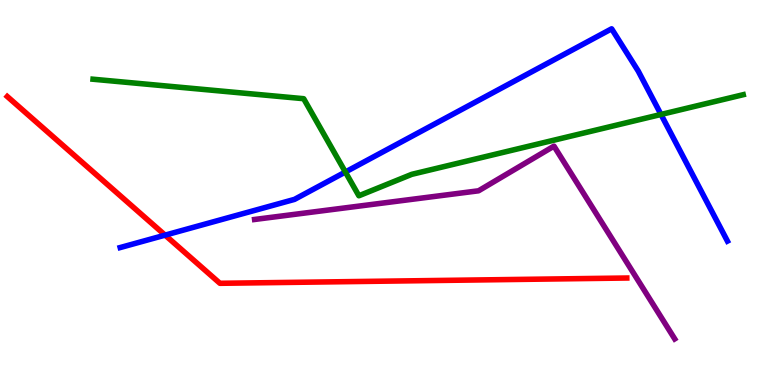[{'lines': ['blue', 'red'], 'intersections': [{'x': 2.13, 'y': 3.89}]}, {'lines': ['green', 'red'], 'intersections': []}, {'lines': ['purple', 'red'], 'intersections': []}, {'lines': ['blue', 'green'], 'intersections': [{'x': 4.46, 'y': 5.53}, {'x': 8.53, 'y': 7.03}]}, {'lines': ['blue', 'purple'], 'intersections': []}, {'lines': ['green', 'purple'], 'intersections': []}]